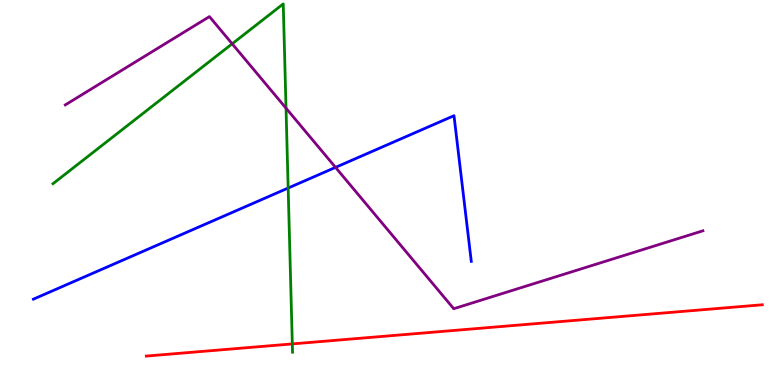[{'lines': ['blue', 'red'], 'intersections': []}, {'lines': ['green', 'red'], 'intersections': [{'x': 3.77, 'y': 1.07}]}, {'lines': ['purple', 'red'], 'intersections': []}, {'lines': ['blue', 'green'], 'intersections': [{'x': 3.72, 'y': 5.12}]}, {'lines': ['blue', 'purple'], 'intersections': [{'x': 4.33, 'y': 5.65}]}, {'lines': ['green', 'purple'], 'intersections': [{'x': 3.0, 'y': 8.86}, {'x': 3.69, 'y': 7.19}]}]